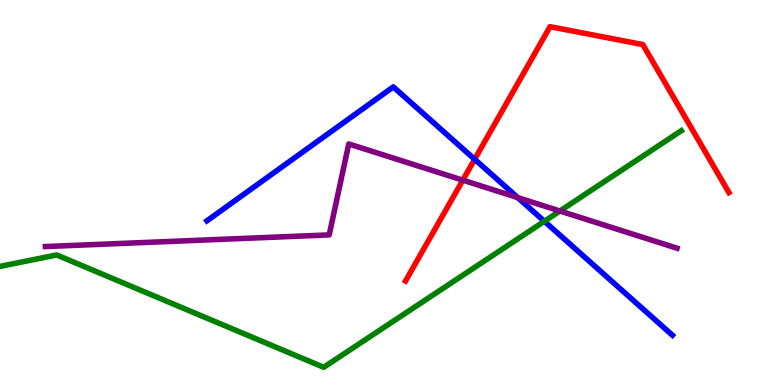[{'lines': ['blue', 'red'], 'intersections': [{'x': 6.12, 'y': 5.86}]}, {'lines': ['green', 'red'], 'intersections': []}, {'lines': ['purple', 'red'], 'intersections': [{'x': 5.97, 'y': 5.32}]}, {'lines': ['blue', 'green'], 'intersections': [{'x': 7.02, 'y': 4.25}]}, {'lines': ['blue', 'purple'], 'intersections': [{'x': 6.68, 'y': 4.87}]}, {'lines': ['green', 'purple'], 'intersections': [{'x': 7.22, 'y': 4.52}]}]